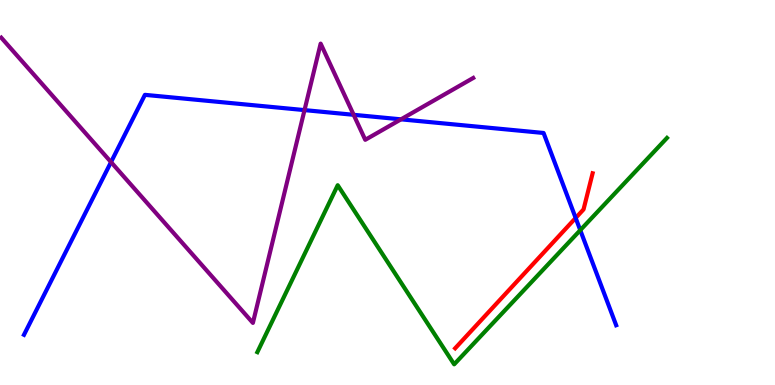[{'lines': ['blue', 'red'], 'intersections': [{'x': 7.43, 'y': 4.34}]}, {'lines': ['green', 'red'], 'intersections': []}, {'lines': ['purple', 'red'], 'intersections': []}, {'lines': ['blue', 'green'], 'intersections': [{'x': 7.49, 'y': 4.02}]}, {'lines': ['blue', 'purple'], 'intersections': [{'x': 1.43, 'y': 5.79}, {'x': 3.93, 'y': 7.14}, {'x': 4.56, 'y': 7.02}, {'x': 5.17, 'y': 6.9}]}, {'lines': ['green', 'purple'], 'intersections': []}]